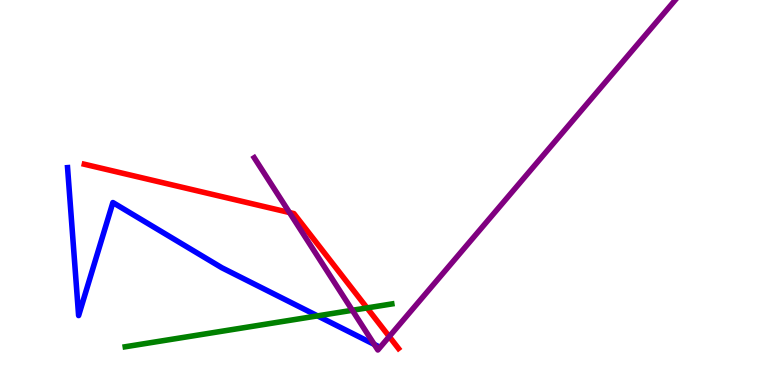[{'lines': ['blue', 'red'], 'intersections': []}, {'lines': ['green', 'red'], 'intersections': [{'x': 4.74, 'y': 2.0}]}, {'lines': ['purple', 'red'], 'intersections': [{'x': 3.74, 'y': 4.48}, {'x': 5.02, 'y': 1.26}]}, {'lines': ['blue', 'green'], 'intersections': [{'x': 4.1, 'y': 1.8}]}, {'lines': ['blue', 'purple'], 'intersections': [{'x': 4.83, 'y': 1.05}]}, {'lines': ['green', 'purple'], 'intersections': [{'x': 4.55, 'y': 1.94}]}]